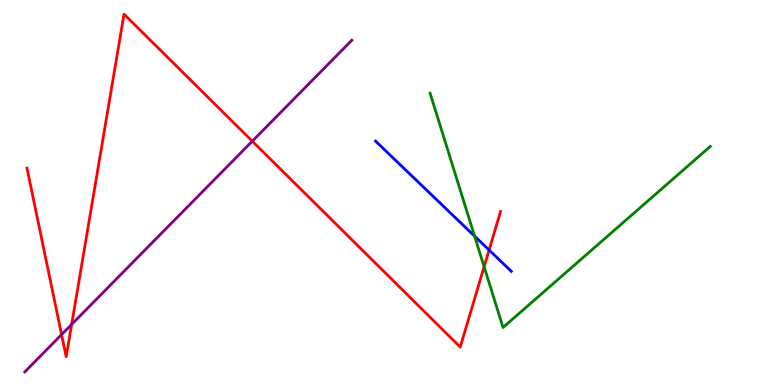[{'lines': ['blue', 'red'], 'intersections': [{'x': 6.31, 'y': 3.51}]}, {'lines': ['green', 'red'], 'intersections': [{'x': 6.25, 'y': 3.07}]}, {'lines': ['purple', 'red'], 'intersections': [{'x': 0.794, 'y': 1.31}, {'x': 0.925, 'y': 1.57}, {'x': 3.26, 'y': 6.33}]}, {'lines': ['blue', 'green'], 'intersections': [{'x': 6.12, 'y': 3.87}]}, {'lines': ['blue', 'purple'], 'intersections': []}, {'lines': ['green', 'purple'], 'intersections': []}]